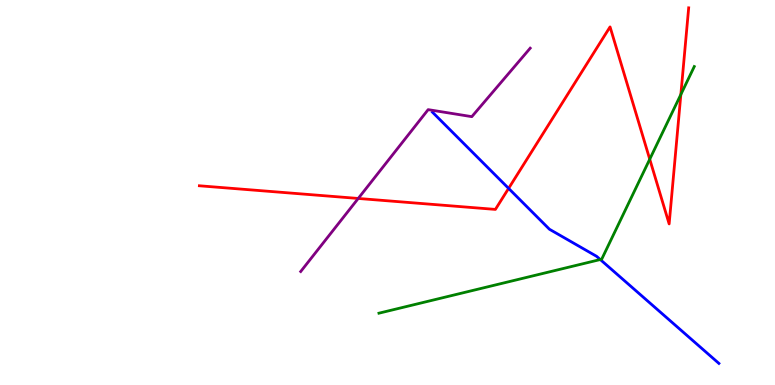[{'lines': ['blue', 'red'], 'intersections': [{'x': 6.56, 'y': 5.11}]}, {'lines': ['green', 'red'], 'intersections': [{'x': 8.38, 'y': 5.86}, {'x': 8.79, 'y': 7.55}]}, {'lines': ['purple', 'red'], 'intersections': [{'x': 4.62, 'y': 4.85}]}, {'lines': ['blue', 'green'], 'intersections': [{'x': 7.75, 'y': 3.26}]}, {'lines': ['blue', 'purple'], 'intersections': []}, {'lines': ['green', 'purple'], 'intersections': []}]